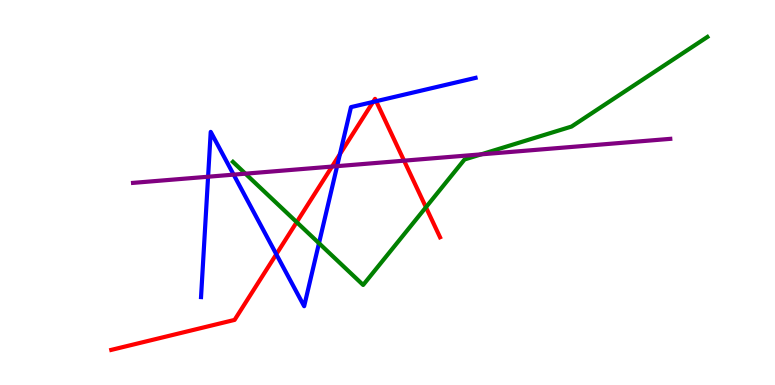[{'lines': ['blue', 'red'], 'intersections': [{'x': 3.57, 'y': 3.4}, {'x': 4.39, 'y': 6.0}, {'x': 4.81, 'y': 7.35}, {'x': 4.85, 'y': 7.37}]}, {'lines': ['green', 'red'], 'intersections': [{'x': 3.83, 'y': 4.23}, {'x': 5.5, 'y': 4.62}]}, {'lines': ['purple', 'red'], 'intersections': [{'x': 4.28, 'y': 5.67}, {'x': 5.21, 'y': 5.83}]}, {'lines': ['blue', 'green'], 'intersections': [{'x': 4.12, 'y': 3.68}]}, {'lines': ['blue', 'purple'], 'intersections': [{'x': 2.68, 'y': 5.41}, {'x': 3.01, 'y': 5.46}, {'x': 4.35, 'y': 5.68}]}, {'lines': ['green', 'purple'], 'intersections': [{'x': 3.17, 'y': 5.49}, {'x': 6.21, 'y': 5.99}]}]